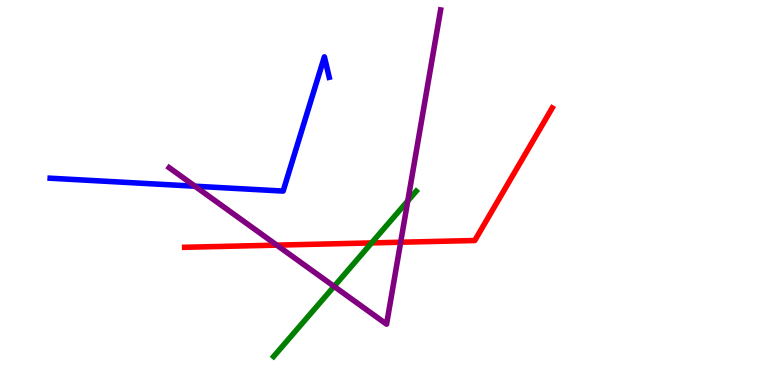[{'lines': ['blue', 'red'], 'intersections': []}, {'lines': ['green', 'red'], 'intersections': [{'x': 4.79, 'y': 3.69}]}, {'lines': ['purple', 'red'], 'intersections': [{'x': 3.57, 'y': 3.63}, {'x': 5.17, 'y': 3.71}]}, {'lines': ['blue', 'green'], 'intersections': []}, {'lines': ['blue', 'purple'], 'intersections': [{'x': 2.52, 'y': 5.16}]}, {'lines': ['green', 'purple'], 'intersections': [{'x': 4.31, 'y': 2.56}, {'x': 5.26, 'y': 4.78}]}]